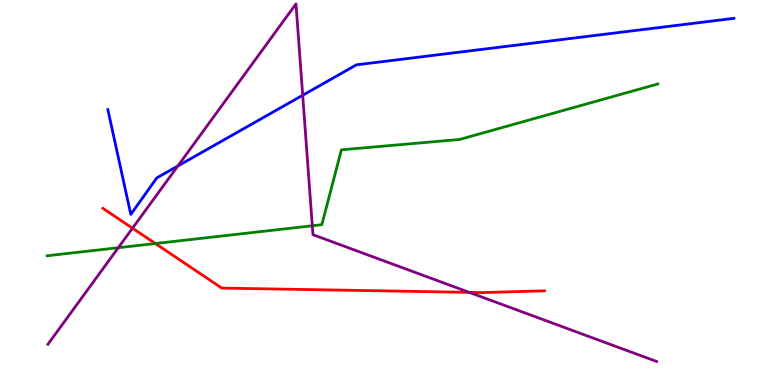[{'lines': ['blue', 'red'], 'intersections': []}, {'lines': ['green', 'red'], 'intersections': [{'x': 2.0, 'y': 3.67}]}, {'lines': ['purple', 'red'], 'intersections': [{'x': 1.71, 'y': 4.07}, {'x': 6.05, 'y': 2.41}]}, {'lines': ['blue', 'green'], 'intersections': []}, {'lines': ['blue', 'purple'], 'intersections': [{'x': 2.29, 'y': 5.69}, {'x': 3.91, 'y': 7.53}]}, {'lines': ['green', 'purple'], 'intersections': [{'x': 1.53, 'y': 3.57}, {'x': 4.03, 'y': 4.14}]}]